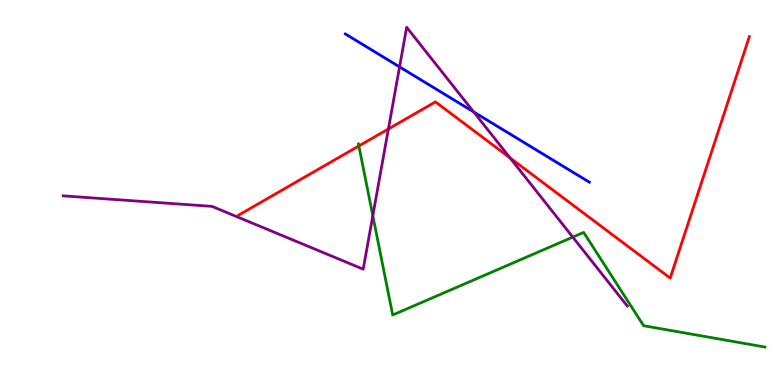[{'lines': ['blue', 'red'], 'intersections': []}, {'lines': ['green', 'red'], 'intersections': [{'x': 4.63, 'y': 6.21}]}, {'lines': ['purple', 'red'], 'intersections': [{'x': 5.01, 'y': 6.65}, {'x': 6.58, 'y': 5.9}]}, {'lines': ['blue', 'green'], 'intersections': []}, {'lines': ['blue', 'purple'], 'intersections': [{'x': 5.16, 'y': 8.26}, {'x': 6.11, 'y': 7.09}]}, {'lines': ['green', 'purple'], 'intersections': [{'x': 4.81, 'y': 4.4}, {'x': 7.39, 'y': 3.84}]}]